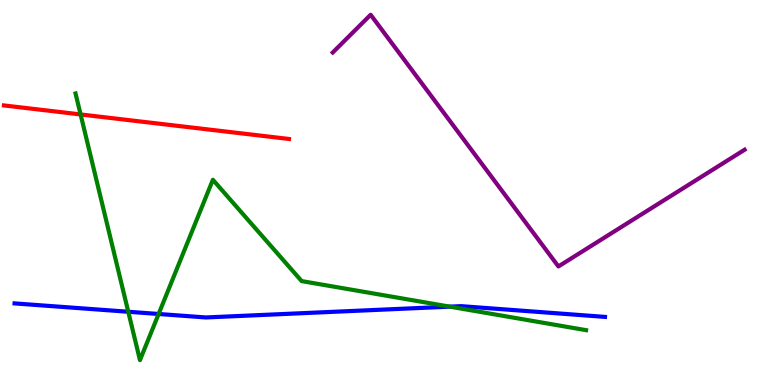[{'lines': ['blue', 'red'], 'intersections': []}, {'lines': ['green', 'red'], 'intersections': [{'x': 1.04, 'y': 7.03}]}, {'lines': ['purple', 'red'], 'intersections': []}, {'lines': ['blue', 'green'], 'intersections': [{'x': 1.66, 'y': 1.9}, {'x': 2.05, 'y': 1.84}, {'x': 5.8, 'y': 2.04}]}, {'lines': ['blue', 'purple'], 'intersections': []}, {'lines': ['green', 'purple'], 'intersections': []}]